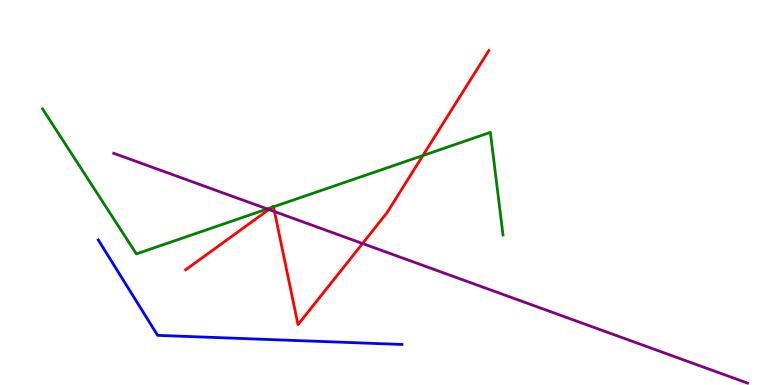[{'lines': ['blue', 'red'], 'intersections': []}, {'lines': ['green', 'red'], 'intersections': [{'x': 3.51, 'y': 4.61}, {'x': 3.53, 'y': 4.63}, {'x': 5.46, 'y': 5.96}]}, {'lines': ['purple', 'red'], 'intersections': [{'x': 3.47, 'y': 4.56}, {'x': 3.54, 'y': 4.5}, {'x': 4.68, 'y': 3.68}]}, {'lines': ['blue', 'green'], 'intersections': []}, {'lines': ['blue', 'purple'], 'intersections': []}, {'lines': ['green', 'purple'], 'intersections': [{'x': 3.45, 'y': 4.57}]}]